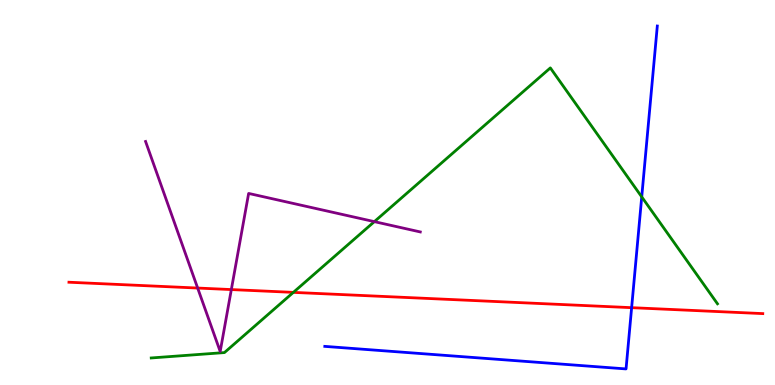[{'lines': ['blue', 'red'], 'intersections': [{'x': 8.15, 'y': 2.01}]}, {'lines': ['green', 'red'], 'intersections': [{'x': 3.79, 'y': 2.41}]}, {'lines': ['purple', 'red'], 'intersections': [{'x': 2.55, 'y': 2.52}, {'x': 2.98, 'y': 2.48}]}, {'lines': ['blue', 'green'], 'intersections': [{'x': 8.28, 'y': 4.89}]}, {'lines': ['blue', 'purple'], 'intersections': []}, {'lines': ['green', 'purple'], 'intersections': [{'x': 4.83, 'y': 4.24}]}]